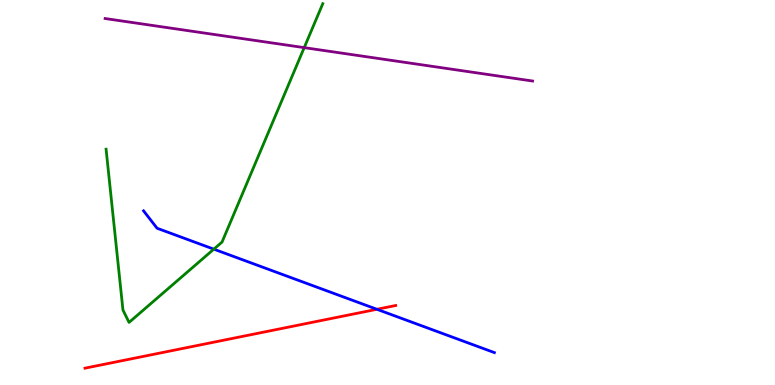[{'lines': ['blue', 'red'], 'intersections': [{'x': 4.86, 'y': 1.97}]}, {'lines': ['green', 'red'], 'intersections': []}, {'lines': ['purple', 'red'], 'intersections': []}, {'lines': ['blue', 'green'], 'intersections': [{'x': 2.76, 'y': 3.53}]}, {'lines': ['blue', 'purple'], 'intersections': []}, {'lines': ['green', 'purple'], 'intersections': [{'x': 3.93, 'y': 8.76}]}]